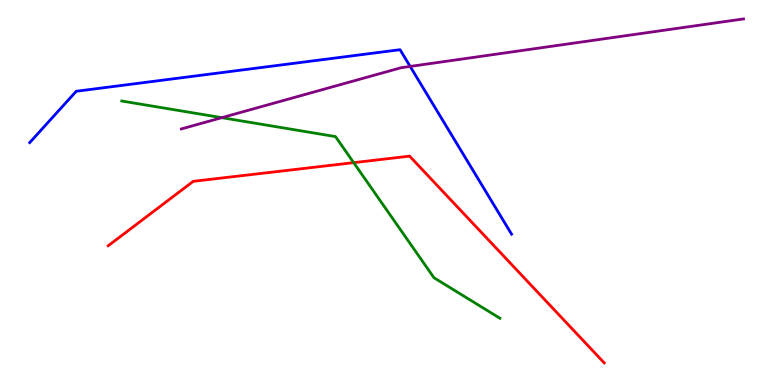[{'lines': ['blue', 'red'], 'intersections': []}, {'lines': ['green', 'red'], 'intersections': [{'x': 4.56, 'y': 5.78}]}, {'lines': ['purple', 'red'], 'intersections': []}, {'lines': ['blue', 'green'], 'intersections': []}, {'lines': ['blue', 'purple'], 'intersections': [{'x': 5.29, 'y': 8.27}]}, {'lines': ['green', 'purple'], 'intersections': [{'x': 2.86, 'y': 6.94}]}]